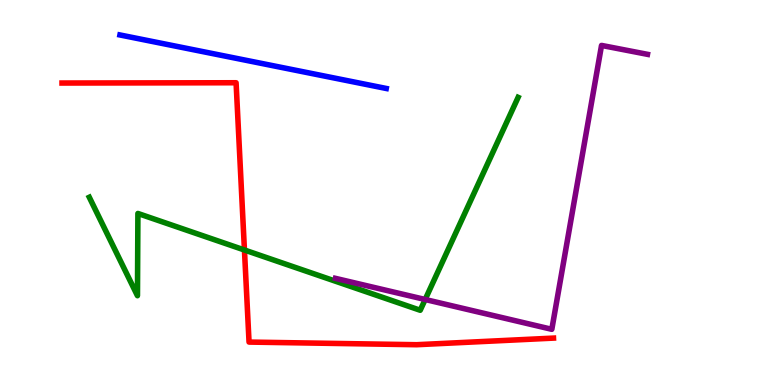[{'lines': ['blue', 'red'], 'intersections': []}, {'lines': ['green', 'red'], 'intersections': [{'x': 3.15, 'y': 3.51}]}, {'lines': ['purple', 'red'], 'intersections': []}, {'lines': ['blue', 'green'], 'intersections': []}, {'lines': ['blue', 'purple'], 'intersections': []}, {'lines': ['green', 'purple'], 'intersections': [{'x': 5.49, 'y': 2.22}]}]